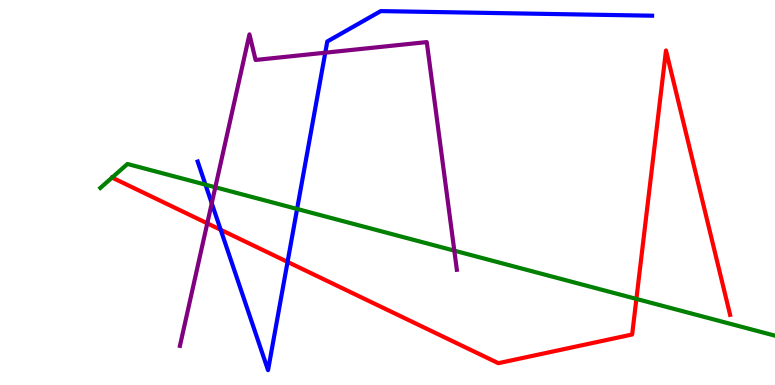[{'lines': ['blue', 'red'], 'intersections': [{'x': 2.85, 'y': 4.03}, {'x': 3.71, 'y': 3.2}]}, {'lines': ['green', 'red'], 'intersections': [{'x': 1.45, 'y': 5.39}, {'x': 8.21, 'y': 2.24}]}, {'lines': ['purple', 'red'], 'intersections': [{'x': 2.67, 'y': 4.2}]}, {'lines': ['blue', 'green'], 'intersections': [{'x': 2.65, 'y': 5.2}, {'x': 3.83, 'y': 4.57}]}, {'lines': ['blue', 'purple'], 'intersections': [{'x': 2.73, 'y': 4.72}, {'x': 4.2, 'y': 8.63}]}, {'lines': ['green', 'purple'], 'intersections': [{'x': 2.78, 'y': 5.14}, {'x': 5.86, 'y': 3.49}]}]